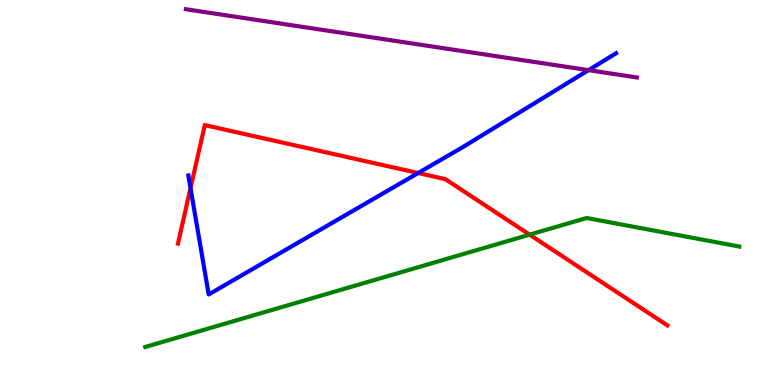[{'lines': ['blue', 'red'], 'intersections': [{'x': 2.46, 'y': 5.11}, {'x': 5.4, 'y': 5.51}]}, {'lines': ['green', 'red'], 'intersections': [{'x': 6.83, 'y': 3.9}]}, {'lines': ['purple', 'red'], 'intersections': []}, {'lines': ['blue', 'green'], 'intersections': []}, {'lines': ['blue', 'purple'], 'intersections': [{'x': 7.59, 'y': 8.18}]}, {'lines': ['green', 'purple'], 'intersections': []}]